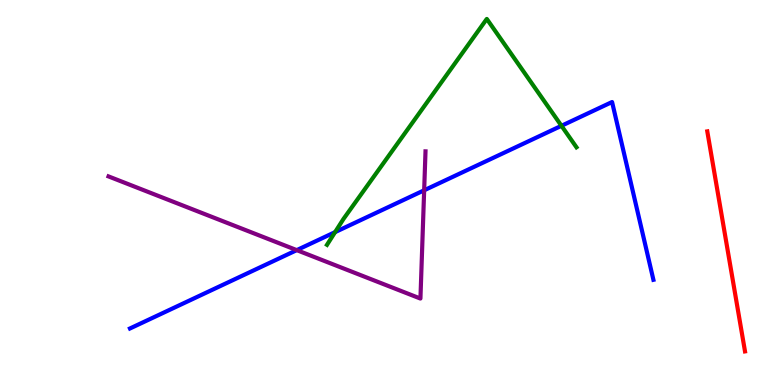[{'lines': ['blue', 'red'], 'intersections': []}, {'lines': ['green', 'red'], 'intersections': []}, {'lines': ['purple', 'red'], 'intersections': []}, {'lines': ['blue', 'green'], 'intersections': [{'x': 4.32, 'y': 3.97}, {'x': 7.24, 'y': 6.73}]}, {'lines': ['blue', 'purple'], 'intersections': [{'x': 3.83, 'y': 3.5}, {'x': 5.47, 'y': 5.06}]}, {'lines': ['green', 'purple'], 'intersections': []}]